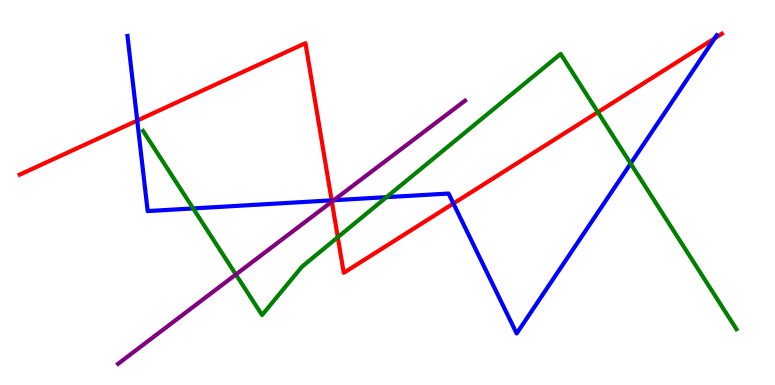[{'lines': ['blue', 'red'], 'intersections': [{'x': 1.77, 'y': 6.87}, {'x': 4.28, 'y': 4.8}, {'x': 5.85, 'y': 4.71}, {'x': 9.22, 'y': 9.0}]}, {'lines': ['green', 'red'], 'intersections': [{'x': 4.36, 'y': 3.84}, {'x': 7.71, 'y': 7.09}]}, {'lines': ['purple', 'red'], 'intersections': [{'x': 4.28, 'y': 4.76}]}, {'lines': ['blue', 'green'], 'intersections': [{'x': 2.49, 'y': 4.59}, {'x': 4.99, 'y': 4.88}, {'x': 8.14, 'y': 5.75}]}, {'lines': ['blue', 'purple'], 'intersections': [{'x': 4.31, 'y': 4.8}]}, {'lines': ['green', 'purple'], 'intersections': [{'x': 3.04, 'y': 2.87}]}]